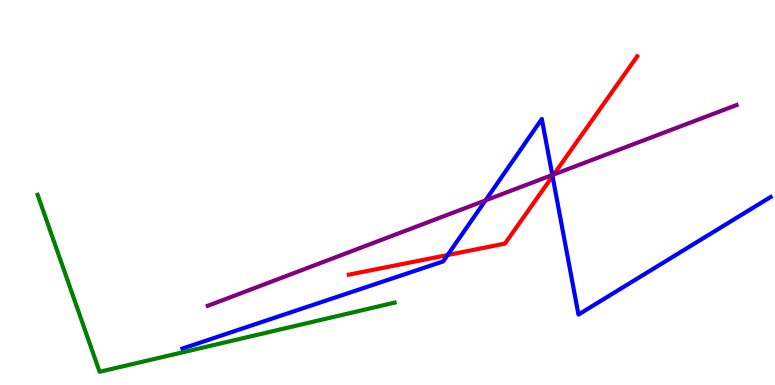[{'lines': ['blue', 'red'], 'intersections': [{'x': 5.78, 'y': 3.38}, {'x': 7.13, 'y': 5.42}]}, {'lines': ['green', 'red'], 'intersections': []}, {'lines': ['purple', 'red'], 'intersections': [{'x': 7.15, 'y': 5.47}]}, {'lines': ['blue', 'green'], 'intersections': []}, {'lines': ['blue', 'purple'], 'intersections': [{'x': 6.26, 'y': 4.79}, {'x': 7.13, 'y': 5.45}]}, {'lines': ['green', 'purple'], 'intersections': []}]